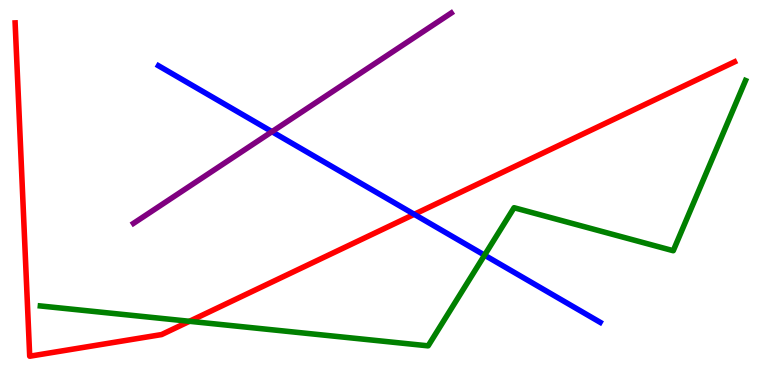[{'lines': ['blue', 'red'], 'intersections': [{'x': 5.35, 'y': 4.43}]}, {'lines': ['green', 'red'], 'intersections': [{'x': 2.44, 'y': 1.65}]}, {'lines': ['purple', 'red'], 'intersections': []}, {'lines': ['blue', 'green'], 'intersections': [{'x': 6.25, 'y': 3.37}]}, {'lines': ['blue', 'purple'], 'intersections': [{'x': 3.51, 'y': 6.58}]}, {'lines': ['green', 'purple'], 'intersections': []}]